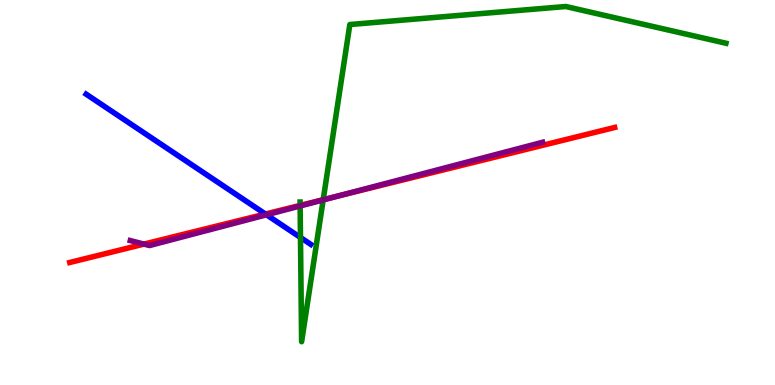[{'lines': ['blue', 'red'], 'intersections': [{'x': 3.42, 'y': 4.44}]}, {'lines': ['green', 'red'], 'intersections': [{'x': 3.87, 'y': 4.66}, {'x': 4.17, 'y': 4.81}]}, {'lines': ['purple', 'red'], 'intersections': [{'x': 1.86, 'y': 3.66}, {'x': 4.36, 'y': 4.91}]}, {'lines': ['blue', 'green'], 'intersections': [{'x': 3.88, 'y': 3.83}]}, {'lines': ['blue', 'purple'], 'intersections': [{'x': 3.44, 'y': 4.42}]}, {'lines': ['green', 'purple'], 'intersections': [{'x': 3.87, 'y': 4.65}, {'x': 4.17, 'y': 4.81}]}]